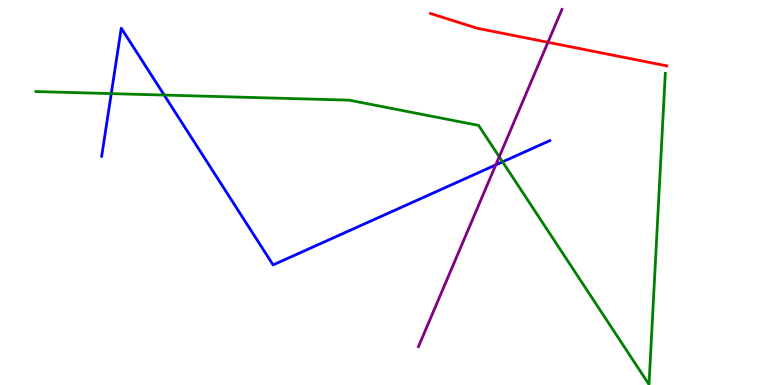[{'lines': ['blue', 'red'], 'intersections': []}, {'lines': ['green', 'red'], 'intersections': []}, {'lines': ['purple', 'red'], 'intersections': [{'x': 7.07, 'y': 8.9}]}, {'lines': ['blue', 'green'], 'intersections': [{'x': 1.44, 'y': 7.57}, {'x': 2.12, 'y': 7.53}, {'x': 6.48, 'y': 5.8}]}, {'lines': ['blue', 'purple'], 'intersections': [{'x': 6.4, 'y': 5.72}]}, {'lines': ['green', 'purple'], 'intersections': [{'x': 6.44, 'y': 5.93}]}]